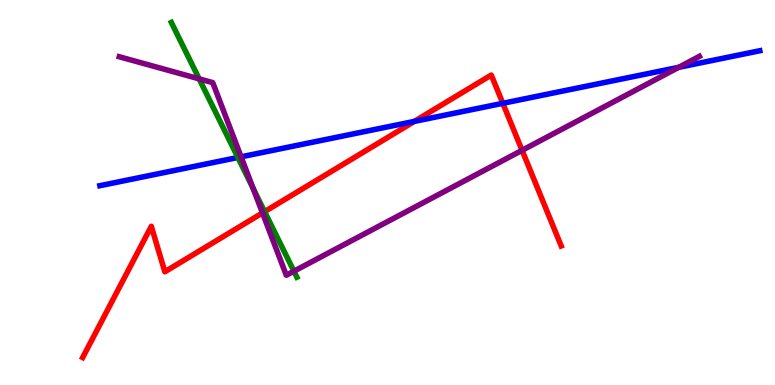[{'lines': ['blue', 'red'], 'intersections': [{'x': 5.35, 'y': 6.85}, {'x': 6.49, 'y': 7.32}]}, {'lines': ['green', 'red'], 'intersections': [{'x': 3.41, 'y': 4.5}]}, {'lines': ['purple', 'red'], 'intersections': [{'x': 3.39, 'y': 4.47}, {'x': 6.74, 'y': 6.1}]}, {'lines': ['blue', 'green'], 'intersections': [{'x': 3.07, 'y': 5.91}]}, {'lines': ['blue', 'purple'], 'intersections': [{'x': 3.11, 'y': 5.93}, {'x': 8.76, 'y': 8.25}]}, {'lines': ['green', 'purple'], 'intersections': [{'x': 2.57, 'y': 7.95}, {'x': 3.27, 'y': 5.1}, {'x': 3.79, 'y': 2.96}]}]